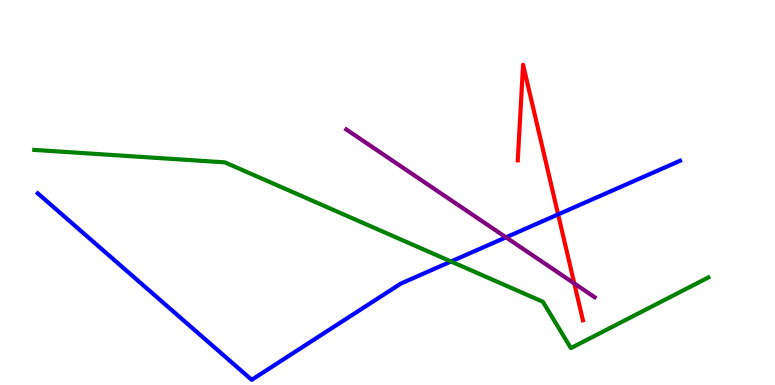[{'lines': ['blue', 'red'], 'intersections': [{'x': 7.2, 'y': 4.43}]}, {'lines': ['green', 'red'], 'intersections': []}, {'lines': ['purple', 'red'], 'intersections': [{'x': 7.41, 'y': 2.64}]}, {'lines': ['blue', 'green'], 'intersections': [{'x': 5.82, 'y': 3.21}]}, {'lines': ['blue', 'purple'], 'intersections': [{'x': 6.53, 'y': 3.84}]}, {'lines': ['green', 'purple'], 'intersections': []}]